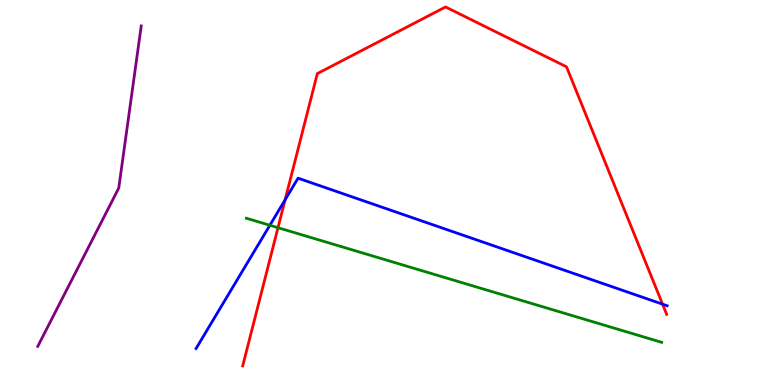[{'lines': ['blue', 'red'], 'intersections': [{'x': 3.68, 'y': 4.81}, {'x': 8.55, 'y': 2.1}]}, {'lines': ['green', 'red'], 'intersections': [{'x': 3.59, 'y': 4.09}]}, {'lines': ['purple', 'red'], 'intersections': []}, {'lines': ['blue', 'green'], 'intersections': [{'x': 3.48, 'y': 4.15}]}, {'lines': ['blue', 'purple'], 'intersections': []}, {'lines': ['green', 'purple'], 'intersections': []}]